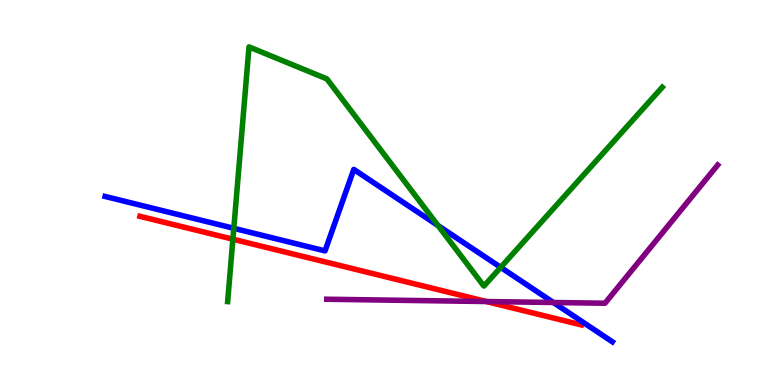[{'lines': ['blue', 'red'], 'intersections': []}, {'lines': ['green', 'red'], 'intersections': [{'x': 3.01, 'y': 3.79}]}, {'lines': ['purple', 'red'], 'intersections': [{'x': 6.28, 'y': 2.17}]}, {'lines': ['blue', 'green'], 'intersections': [{'x': 3.02, 'y': 4.07}, {'x': 5.65, 'y': 4.14}, {'x': 6.46, 'y': 3.06}]}, {'lines': ['blue', 'purple'], 'intersections': [{'x': 7.14, 'y': 2.14}]}, {'lines': ['green', 'purple'], 'intersections': []}]